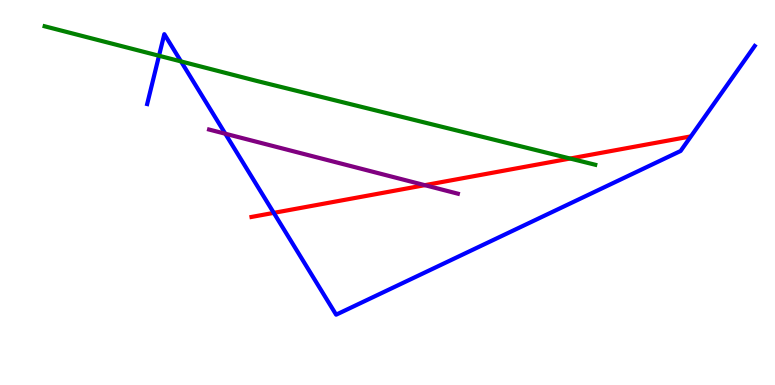[{'lines': ['blue', 'red'], 'intersections': [{'x': 3.53, 'y': 4.47}]}, {'lines': ['green', 'red'], 'intersections': [{'x': 7.36, 'y': 5.88}]}, {'lines': ['purple', 'red'], 'intersections': [{'x': 5.48, 'y': 5.19}]}, {'lines': ['blue', 'green'], 'intersections': [{'x': 2.05, 'y': 8.55}, {'x': 2.34, 'y': 8.4}]}, {'lines': ['blue', 'purple'], 'intersections': [{'x': 2.91, 'y': 6.53}]}, {'lines': ['green', 'purple'], 'intersections': []}]